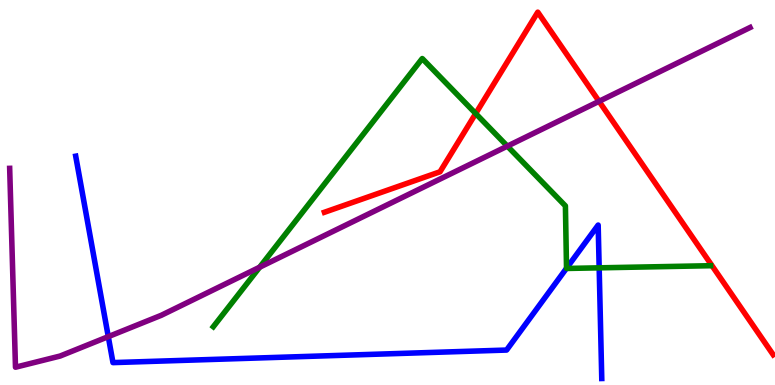[{'lines': ['blue', 'red'], 'intersections': []}, {'lines': ['green', 'red'], 'intersections': [{'x': 6.14, 'y': 7.05}]}, {'lines': ['purple', 'red'], 'intersections': [{'x': 7.73, 'y': 7.37}]}, {'lines': ['blue', 'green'], 'intersections': [{'x': 7.31, 'y': 3.03}, {'x': 7.73, 'y': 3.04}]}, {'lines': ['blue', 'purple'], 'intersections': [{'x': 1.4, 'y': 1.26}]}, {'lines': ['green', 'purple'], 'intersections': [{'x': 3.35, 'y': 3.06}, {'x': 6.55, 'y': 6.2}]}]